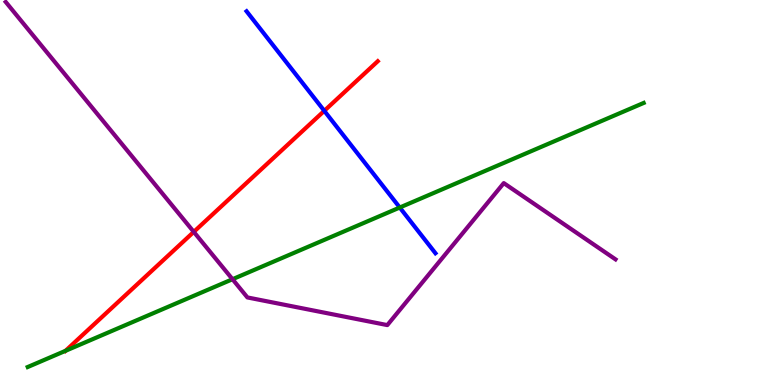[{'lines': ['blue', 'red'], 'intersections': [{'x': 4.18, 'y': 7.12}]}, {'lines': ['green', 'red'], 'intersections': [{'x': 0.846, 'y': 0.888}]}, {'lines': ['purple', 'red'], 'intersections': [{'x': 2.5, 'y': 3.98}]}, {'lines': ['blue', 'green'], 'intersections': [{'x': 5.16, 'y': 4.61}]}, {'lines': ['blue', 'purple'], 'intersections': []}, {'lines': ['green', 'purple'], 'intersections': [{'x': 3.0, 'y': 2.75}]}]